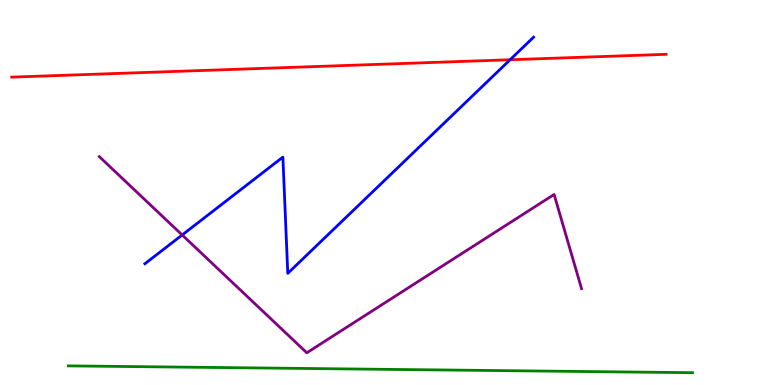[{'lines': ['blue', 'red'], 'intersections': [{'x': 6.58, 'y': 8.45}]}, {'lines': ['green', 'red'], 'intersections': []}, {'lines': ['purple', 'red'], 'intersections': []}, {'lines': ['blue', 'green'], 'intersections': []}, {'lines': ['blue', 'purple'], 'intersections': [{'x': 2.35, 'y': 3.9}]}, {'lines': ['green', 'purple'], 'intersections': []}]